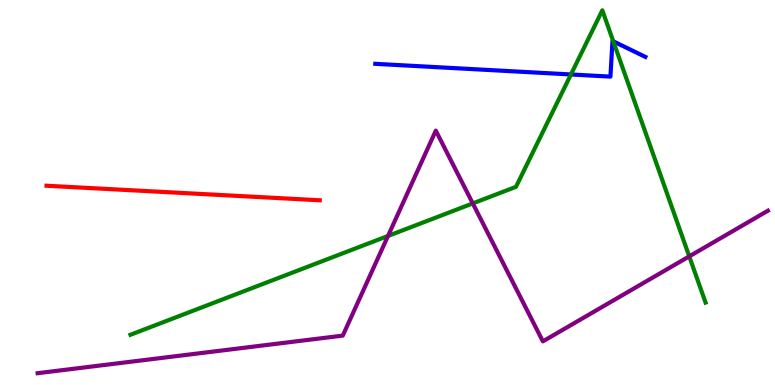[{'lines': ['blue', 'red'], 'intersections': []}, {'lines': ['green', 'red'], 'intersections': []}, {'lines': ['purple', 'red'], 'intersections': []}, {'lines': ['blue', 'green'], 'intersections': [{'x': 7.37, 'y': 8.07}, {'x': 7.91, 'y': 8.93}]}, {'lines': ['blue', 'purple'], 'intersections': []}, {'lines': ['green', 'purple'], 'intersections': [{'x': 5.01, 'y': 3.87}, {'x': 6.1, 'y': 4.72}, {'x': 8.89, 'y': 3.34}]}]